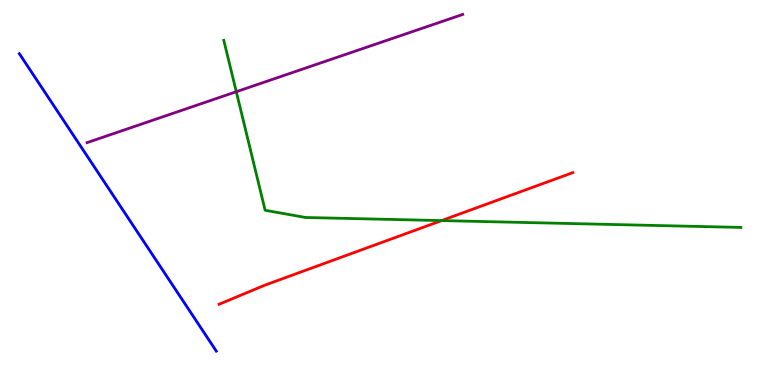[{'lines': ['blue', 'red'], 'intersections': []}, {'lines': ['green', 'red'], 'intersections': [{'x': 5.7, 'y': 4.27}]}, {'lines': ['purple', 'red'], 'intersections': []}, {'lines': ['blue', 'green'], 'intersections': []}, {'lines': ['blue', 'purple'], 'intersections': []}, {'lines': ['green', 'purple'], 'intersections': [{'x': 3.05, 'y': 7.62}]}]